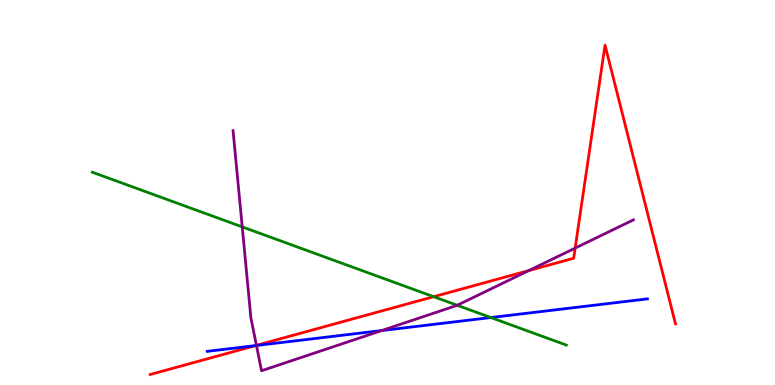[{'lines': ['blue', 'red'], 'intersections': [{'x': 3.3, 'y': 1.02}]}, {'lines': ['green', 'red'], 'intersections': [{'x': 5.6, 'y': 2.29}]}, {'lines': ['purple', 'red'], 'intersections': [{'x': 3.31, 'y': 1.03}, {'x': 6.82, 'y': 2.97}, {'x': 7.42, 'y': 3.56}]}, {'lines': ['blue', 'green'], 'intersections': [{'x': 6.33, 'y': 1.75}]}, {'lines': ['blue', 'purple'], 'intersections': [{'x': 3.31, 'y': 1.03}, {'x': 4.93, 'y': 1.41}]}, {'lines': ['green', 'purple'], 'intersections': [{'x': 3.13, 'y': 4.11}, {'x': 5.9, 'y': 2.07}]}]